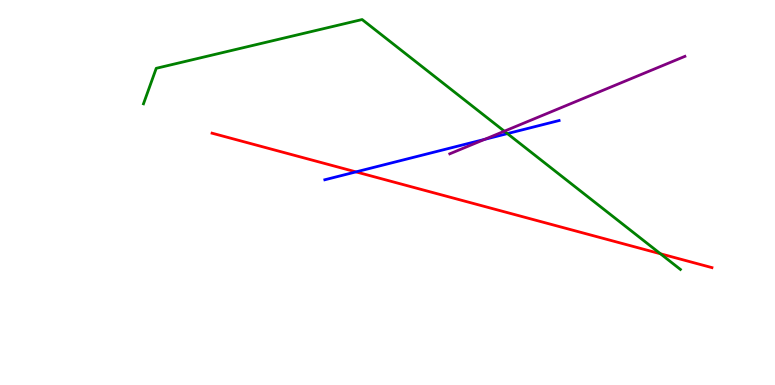[{'lines': ['blue', 'red'], 'intersections': [{'x': 4.59, 'y': 5.54}]}, {'lines': ['green', 'red'], 'intersections': [{'x': 8.52, 'y': 3.41}]}, {'lines': ['purple', 'red'], 'intersections': []}, {'lines': ['blue', 'green'], 'intersections': [{'x': 6.55, 'y': 6.53}]}, {'lines': ['blue', 'purple'], 'intersections': [{'x': 6.25, 'y': 6.38}]}, {'lines': ['green', 'purple'], 'intersections': [{'x': 6.51, 'y': 6.59}]}]